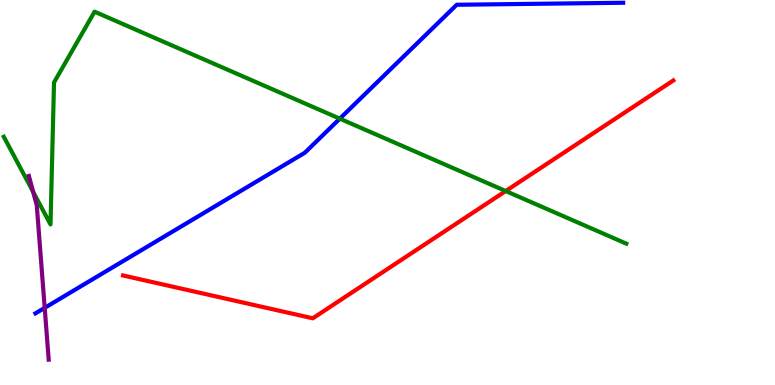[{'lines': ['blue', 'red'], 'intersections': []}, {'lines': ['green', 'red'], 'intersections': [{'x': 6.53, 'y': 5.04}]}, {'lines': ['purple', 'red'], 'intersections': []}, {'lines': ['blue', 'green'], 'intersections': [{'x': 4.38, 'y': 6.92}]}, {'lines': ['blue', 'purple'], 'intersections': [{'x': 0.577, 'y': 2.0}]}, {'lines': ['green', 'purple'], 'intersections': [{'x': 0.428, 'y': 5.02}]}]